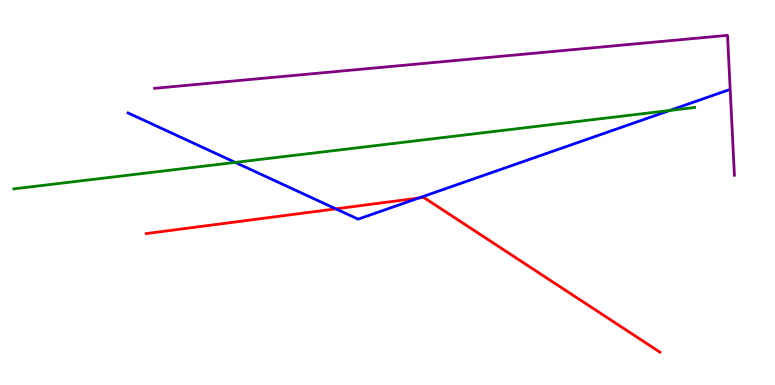[{'lines': ['blue', 'red'], 'intersections': [{'x': 4.33, 'y': 4.58}, {'x': 5.4, 'y': 4.86}]}, {'lines': ['green', 'red'], 'intersections': []}, {'lines': ['purple', 'red'], 'intersections': []}, {'lines': ['blue', 'green'], 'intersections': [{'x': 3.04, 'y': 5.78}, {'x': 8.64, 'y': 7.13}]}, {'lines': ['blue', 'purple'], 'intersections': []}, {'lines': ['green', 'purple'], 'intersections': []}]